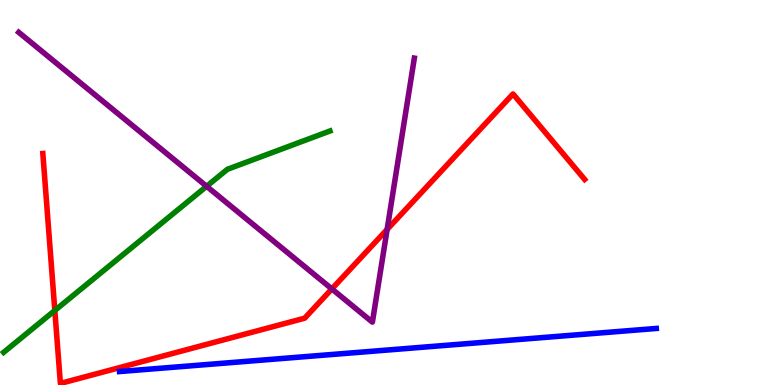[{'lines': ['blue', 'red'], 'intersections': []}, {'lines': ['green', 'red'], 'intersections': [{'x': 0.707, 'y': 1.94}]}, {'lines': ['purple', 'red'], 'intersections': [{'x': 4.28, 'y': 2.5}, {'x': 5.0, 'y': 4.04}]}, {'lines': ['blue', 'green'], 'intersections': []}, {'lines': ['blue', 'purple'], 'intersections': []}, {'lines': ['green', 'purple'], 'intersections': [{'x': 2.67, 'y': 5.16}]}]